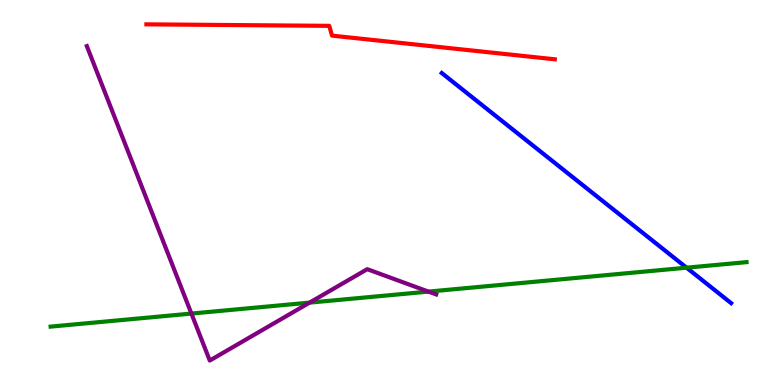[{'lines': ['blue', 'red'], 'intersections': []}, {'lines': ['green', 'red'], 'intersections': []}, {'lines': ['purple', 'red'], 'intersections': []}, {'lines': ['blue', 'green'], 'intersections': [{'x': 8.86, 'y': 3.05}]}, {'lines': ['blue', 'purple'], 'intersections': []}, {'lines': ['green', 'purple'], 'intersections': [{'x': 2.47, 'y': 1.86}, {'x': 3.99, 'y': 2.14}, {'x': 5.53, 'y': 2.43}]}]